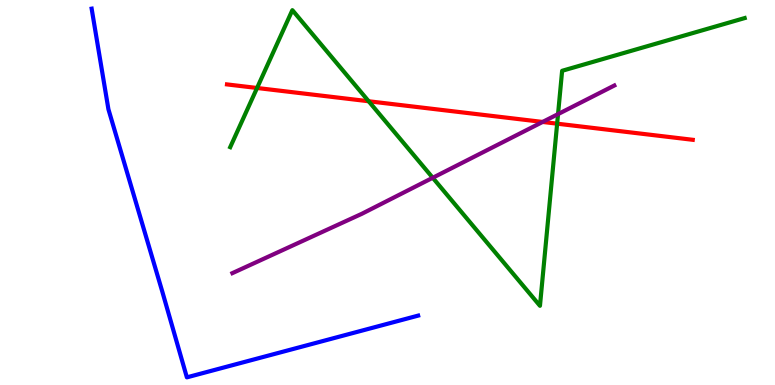[{'lines': ['blue', 'red'], 'intersections': []}, {'lines': ['green', 'red'], 'intersections': [{'x': 3.32, 'y': 7.71}, {'x': 4.76, 'y': 7.37}, {'x': 7.19, 'y': 6.79}]}, {'lines': ['purple', 'red'], 'intersections': [{'x': 7.0, 'y': 6.83}]}, {'lines': ['blue', 'green'], 'intersections': []}, {'lines': ['blue', 'purple'], 'intersections': []}, {'lines': ['green', 'purple'], 'intersections': [{'x': 5.58, 'y': 5.38}, {'x': 7.2, 'y': 7.04}]}]